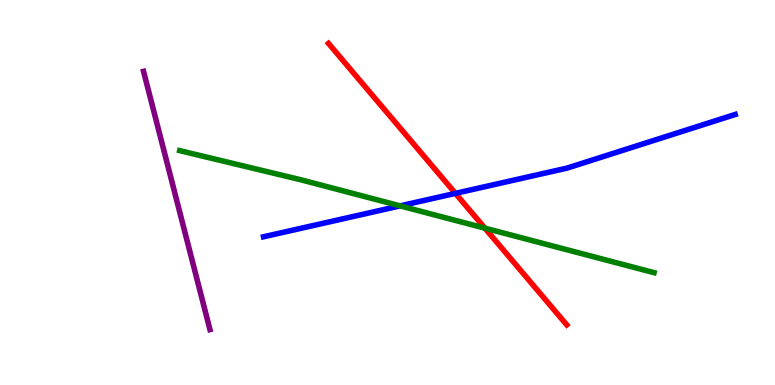[{'lines': ['blue', 'red'], 'intersections': [{'x': 5.88, 'y': 4.98}]}, {'lines': ['green', 'red'], 'intersections': [{'x': 6.26, 'y': 4.07}]}, {'lines': ['purple', 'red'], 'intersections': []}, {'lines': ['blue', 'green'], 'intersections': [{'x': 5.16, 'y': 4.65}]}, {'lines': ['blue', 'purple'], 'intersections': []}, {'lines': ['green', 'purple'], 'intersections': []}]